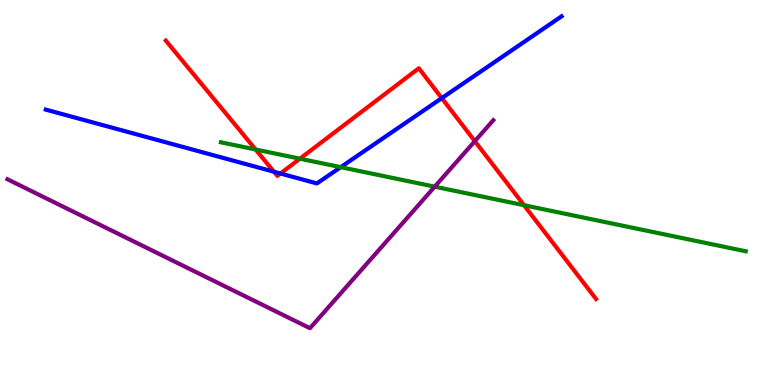[{'lines': ['blue', 'red'], 'intersections': [{'x': 3.53, 'y': 5.54}, {'x': 3.62, 'y': 5.49}, {'x': 5.7, 'y': 7.45}]}, {'lines': ['green', 'red'], 'intersections': [{'x': 3.3, 'y': 6.12}, {'x': 3.87, 'y': 5.88}, {'x': 6.76, 'y': 4.67}]}, {'lines': ['purple', 'red'], 'intersections': [{'x': 6.13, 'y': 6.33}]}, {'lines': ['blue', 'green'], 'intersections': [{'x': 4.4, 'y': 5.66}]}, {'lines': ['blue', 'purple'], 'intersections': []}, {'lines': ['green', 'purple'], 'intersections': [{'x': 5.61, 'y': 5.15}]}]